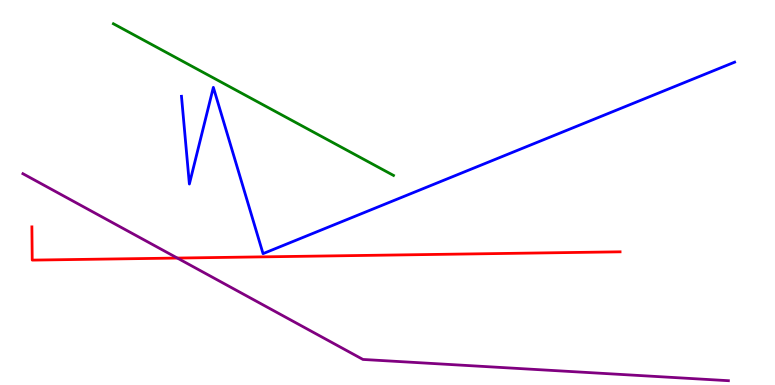[{'lines': ['blue', 'red'], 'intersections': []}, {'lines': ['green', 'red'], 'intersections': []}, {'lines': ['purple', 'red'], 'intersections': [{'x': 2.29, 'y': 3.3}]}, {'lines': ['blue', 'green'], 'intersections': []}, {'lines': ['blue', 'purple'], 'intersections': []}, {'lines': ['green', 'purple'], 'intersections': []}]